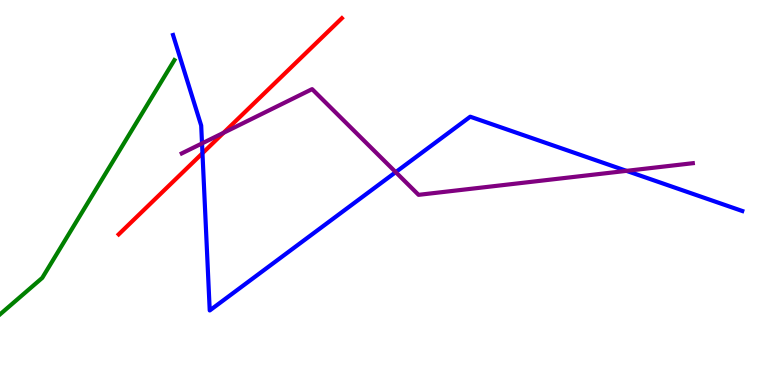[{'lines': ['blue', 'red'], 'intersections': [{'x': 2.61, 'y': 6.02}]}, {'lines': ['green', 'red'], 'intersections': []}, {'lines': ['purple', 'red'], 'intersections': [{'x': 2.88, 'y': 6.55}]}, {'lines': ['blue', 'green'], 'intersections': []}, {'lines': ['blue', 'purple'], 'intersections': [{'x': 2.61, 'y': 6.27}, {'x': 5.11, 'y': 5.53}, {'x': 8.08, 'y': 5.56}]}, {'lines': ['green', 'purple'], 'intersections': []}]